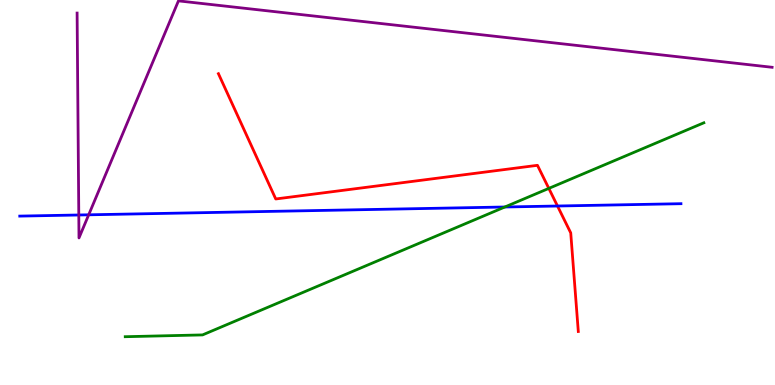[{'lines': ['blue', 'red'], 'intersections': [{'x': 7.19, 'y': 4.65}]}, {'lines': ['green', 'red'], 'intersections': [{'x': 7.08, 'y': 5.11}]}, {'lines': ['purple', 'red'], 'intersections': []}, {'lines': ['blue', 'green'], 'intersections': [{'x': 6.51, 'y': 4.62}]}, {'lines': ['blue', 'purple'], 'intersections': [{'x': 1.02, 'y': 4.42}, {'x': 1.14, 'y': 4.42}]}, {'lines': ['green', 'purple'], 'intersections': []}]